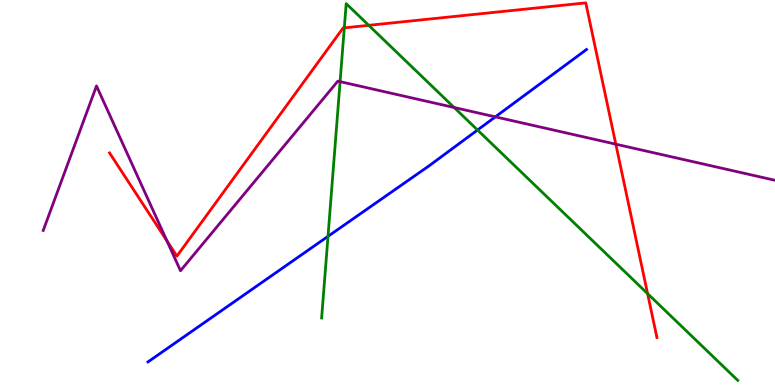[{'lines': ['blue', 'red'], 'intersections': []}, {'lines': ['green', 'red'], 'intersections': [{'x': 4.44, 'y': 9.28}, {'x': 4.76, 'y': 9.34}, {'x': 8.36, 'y': 2.37}]}, {'lines': ['purple', 'red'], 'intersections': [{'x': 2.15, 'y': 3.74}, {'x': 7.95, 'y': 6.26}]}, {'lines': ['blue', 'green'], 'intersections': [{'x': 4.23, 'y': 3.86}, {'x': 6.16, 'y': 6.62}]}, {'lines': ['blue', 'purple'], 'intersections': [{'x': 6.39, 'y': 6.96}]}, {'lines': ['green', 'purple'], 'intersections': [{'x': 4.39, 'y': 7.88}, {'x': 5.86, 'y': 7.21}]}]